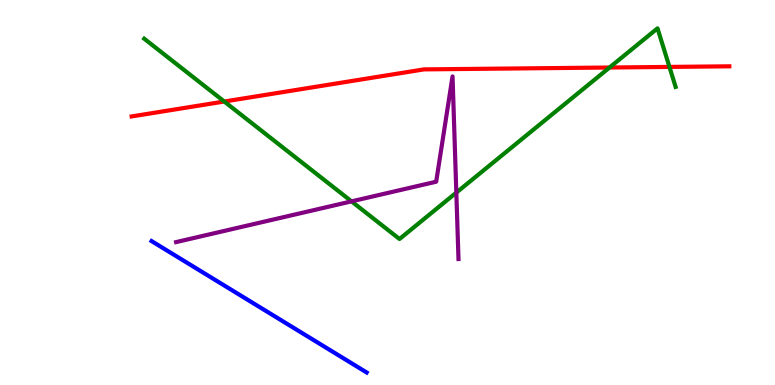[{'lines': ['blue', 'red'], 'intersections': []}, {'lines': ['green', 'red'], 'intersections': [{'x': 2.89, 'y': 7.36}, {'x': 7.86, 'y': 8.25}, {'x': 8.64, 'y': 8.26}]}, {'lines': ['purple', 'red'], 'intersections': []}, {'lines': ['blue', 'green'], 'intersections': []}, {'lines': ['blue', 'purple'], 'intersections': []}, {'lines': ['green', 'purple'], 'intersections': [{'x': 4.54, 'y': 4.77}, {'x': 5.89, 'y': 5.0}]}]